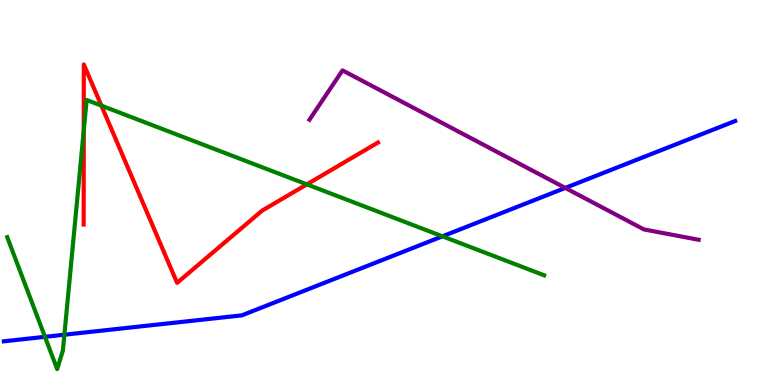[{'lines': ['blue', 'red'], 'intersections': []}, {'lines': ['green', 'red'], 'intersections': [{'x': 1.08, 'y': 6.61}, {'x': 1.31, 'y': 7.26}, {'x': 3.96, 'y': 5.21}]}, {'lines': ['purple', 'red'], 'intersections': []}, {'lines': ['blue', 'green'], 'intersections': [{'x': 0.58, 'y': 1.25}, {'x': 0.831, 'y': 1.31}, {'x': 5.71, 'y': 3.86}]}, {'lines': ['blue', 'purple'], 'intersections': [{'x': 7.29, 'y': 5.12}]}, {'lines': ['green', 'purple'], 'intersections': []}]